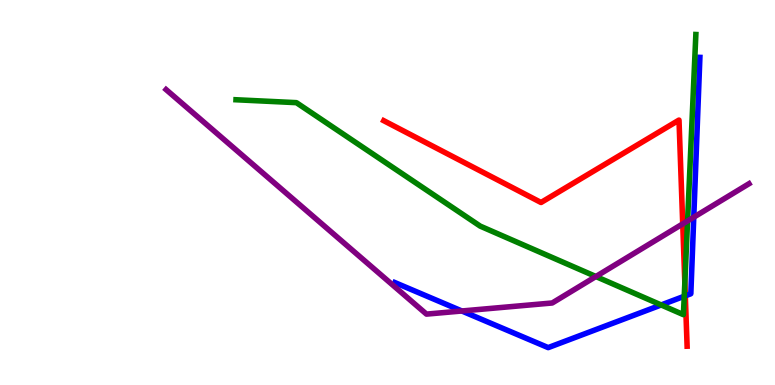[{'lines': ['blue', 'red'], 'intersections': [{'x': 8.84, 'y': 2.32}]}, {'lines': ['green', 'red'], 'intersections': [{'x': 8.84, 'y': 2.66}]}, {'lines': ['purple', 'red'], 'intersections': [{'x': 8.81, 'y': 4.18}]}, {'lines': ['blue', 'green'], 'intersections': [{'x': 8.53, 'y': 2.08}, {'x': 8.83, 'y': 2.31}]}, {'lines': ['blue', 'purple'], 'intersections': [{'x': 5.96, 'y': 1.92}, {'x': 8.95, 'y': 4.36}]}, {'lines': ['green', 'purple'], 'intersections': [{'x': 7.69, 'y': 2.82}, {'x': 8.87, 'y': 4.26}]}]